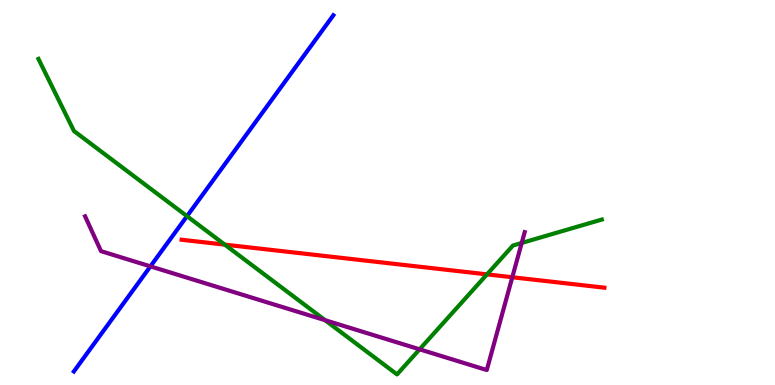[{'lines': ['blue', 'red'], 'intersections': []}, {'lines': ['green', 'red'], 'intersections': [{'x': 2.9, 'y': 3.65}, {'x': 6.28, 'y': 2.87}]}, {'lines': ['purple', 'red'], 'intersections': [{'x': 6.61, 'y': 2.8}]}, {'lines': ['blue', 'green'], 'intersections': [{'x': 2.41, 'y': 4.39}]}, {'lines': ['blue', 'purple'], 'intersections': [{'x': 1.94, 'y': 3.08}]}, {'lines': ['green', 'purple'], 'intersections': [{'x': 4.19, 'y': 1.68}, {'x': 5.41, 'y': 0.927}, {'x': 6.73, 'y': 3.69}]}]